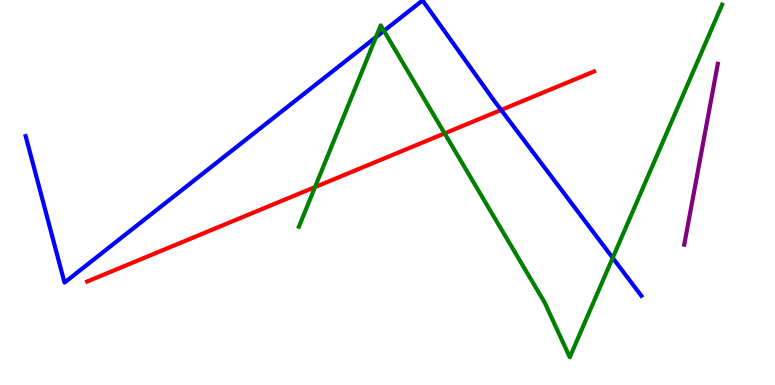[{'lines': ['blue', 'red'], 'intersections': [{'x': 6.47, 'y': 7.14}]}, {'lines': ['green', 'red'], 'intersections': [{'x': 4.06, 'y': 5.14}, {'x': 5.74, 'y': 6.54}]}, {'lines': ['purple', 'red'], 'intersections': []}, {'lines': ['blue', 'green'], 'intersections': [{'x': 4.85, 'y': 9.03}, {'x': 4.95, 'y': 9.2}, {'x': 7.91, 'y': 3.3}]}, {'lines': ['blue', 'purple'], 'intersections': []}, {'lines': ['green', 'purple'], 'intersections': []}]